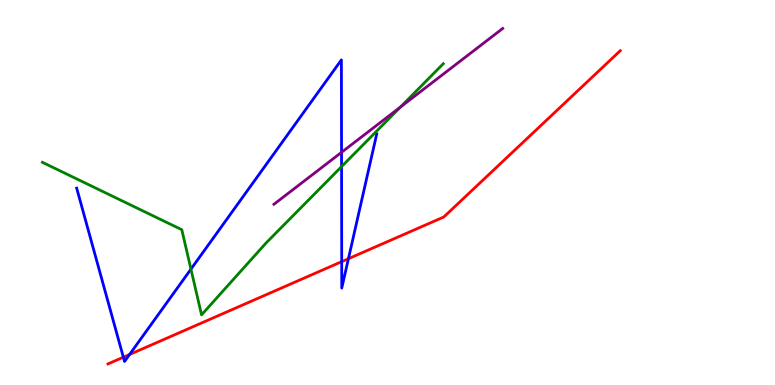[{'lines': ['blue', 'red'], 'intersections': [{'x': 1.59, 'y': 0.722}, {'x': 1.67, 'y': 0.793}, {'x': 4.41, 'y': 3.2}, {'x': 4.5, 'y': 3.28}]}, {'lines': ['green', 'red'], 'intersections': []}, {'lines': ['purple', 'red'], 'intersections': []}, {'lines': ['blue', 'green'], 'intersections': [{'x': 2.46, 'y': 3.01}, {'x': 4.41, 'y': 5.67}]}, {'lines': ['blue', 'purple'], 'intersections': [{'x': 4.41, 'y': 6.04}]}, {'lines': ['green', 'purple'], 'intersections': [{'x': 5.17, 'y': 7.22}]}]